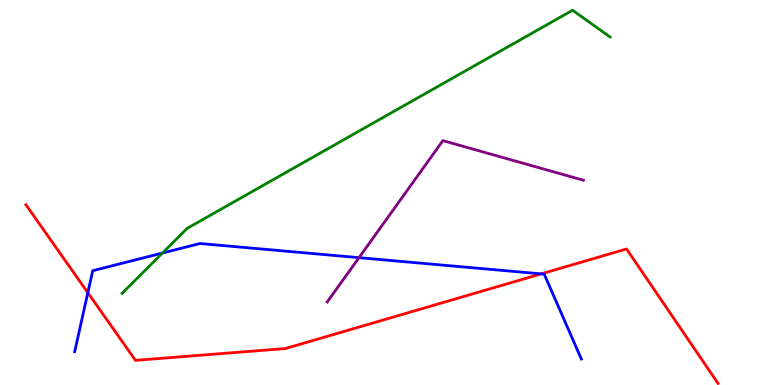[{'lines': ['blue', 'red'], 'intersections': [{'x': 1.13, 'y': 2.4}, {'x': 6.98, 'y': 2.89}]}, {'lines': ['green', 'red'], 'intersections': []}, {'lines': ['purple', 'red'], 'intersections': []}, {'lines': ['blue', 'green'], 'intersections': [{'x': 2.1, 'y': 3.43}]}, {'lines': ['blue', 'purple'], 'intersections': [{'x': 4.63, 'y': 3.31}]}, {'lines': ['green', 'purple'], 'intersections': []}]